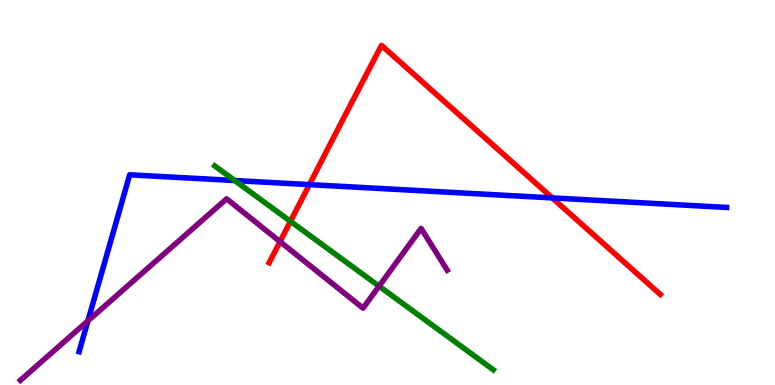[{'lines': ['blue', 'red'], 'intersections': [{'x': 3.99, 'y': 5.2}, {'x': 7.13, 'y': 4.86}]}, {'lines': ['green', 'red'], 'intersections': [{'x': 3.75, 'y': 4.25}]}, {'lines': ['purple', 'red'], 'intersections': [{'x': 3.61, 'y': 3.72}]}, {'lines': ['blue', 'green'], 'intersections': [{'x': 3.03, 'y': 5.31}]}, {'lines': ['blue', 'purple'], 'intersections': [{'x': 1.13, 'y': 1.67}]}, {'lines': ['green', 'purple'], 'intersections': [{'x': 4.89, 'y': 2.57}]}]